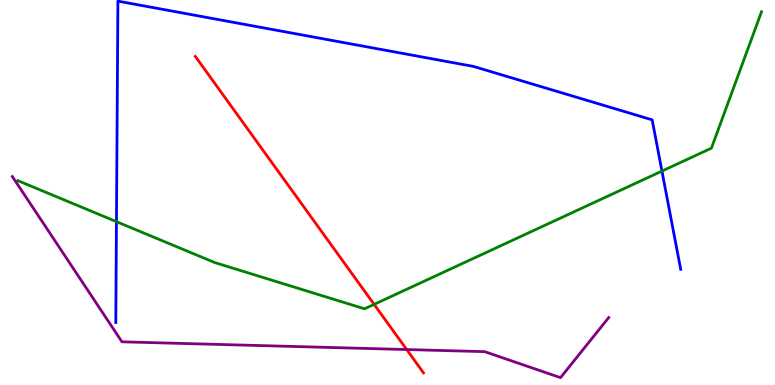[{'lines': ['blue', 'red'], 'intersections': []}, {'lines': ['green', 'red'], 'intersections': [{'x': 4.83, 'y': 2.09}]}, {'lines': ['purple', 'red'], 'intersections': [{'x': 5.25, 'y': 0.921}]}, {'lines': ['blue', 'green'], 'intersections': [{'x': 1.5, 'y': 4.24}, {'x': 8.54, 'y': 5.56}]}, {'lines': ['blue', 'purple'], 'intersections': []}, {'lines': ['green', 'purple'], 'intersections': []}]